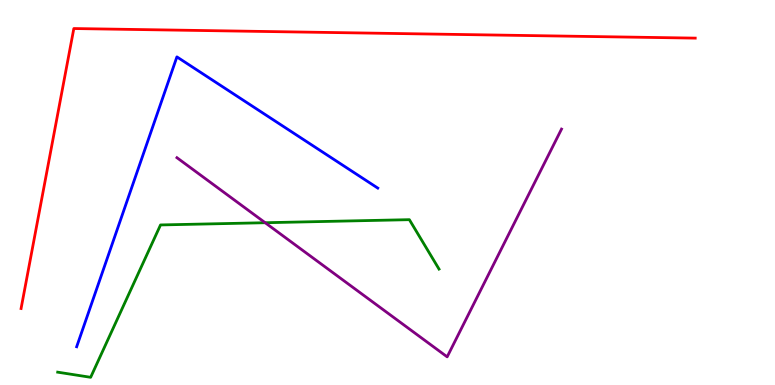[{'lines': ['blue', 'red'], 'intersections': []}, {'lines': ['green', 'red'], 'intersections': []}, {'lines': ['purple', 'red'], 'intersections': []}, {'lines': ['blue', 'green'], 'intersections': []}, {'lines': ['blue', 'purple'], 'intersections': []}, {'lines': ['green', 'purple'], 'intersections': [{'x': 3.42, 'y': 4.21}]}]